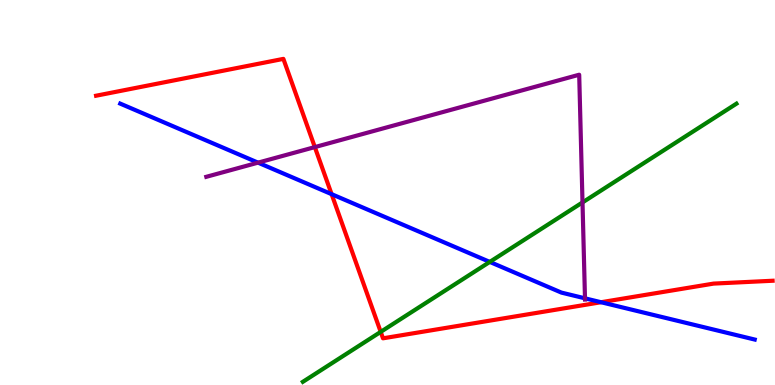[{'lines': ['blue', 'red'], 'intersections': [{'x': 4.28, 'y': 4.96}, {'x': 7.76, 'y': 2.15}]}, {'lines': ['green', 'red'], 'intersections': [{'x': 4.91, 'y': 1.38}]}, {'lines': ['purple', 'red'], 'intersections': [{'x': 4.06, 'y': 6.18}]}, {'lines': ['blue', 'green'], 'intersections': [{'x': 6.32, 'y': 3.2}]}, {'lines': ['blue', 'purple'], 'intersections': [{'x': 3.33, 'y': 5.78}, {'x': 7.55, 'y': 2.25}]}, {'lines': ['green', 'purple'], 'intersections': [{'x': 7.52, 'y': 4.74}]}]